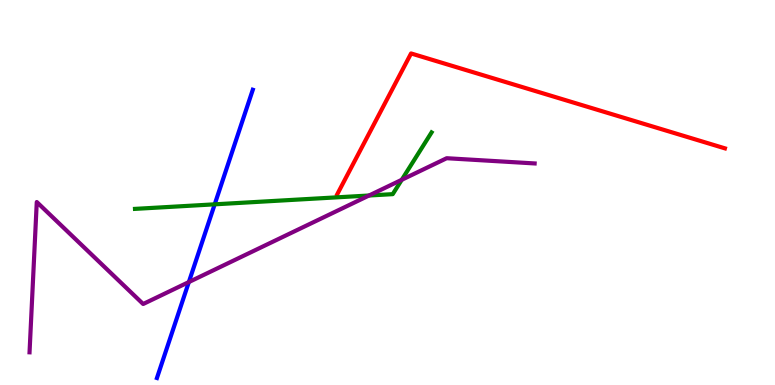[{'lines': ['blue', 'red'], 'intersections': []}, {'lines': ['green', 'red'], 'intersections': []}, {'lines': ['purple', 'red'], 'intersections': []}, {'lines': ['blue', 'green'], 'intersections': [{'x': 2.77, 'y': 4.69}]}, {'lines': ['blue', 'purple'], 'intersections': [{'x': 2.44, 'y': 2.67}]}, {'lines': ['green', 'purple'], 'intersections': [{'x': 4.76, 'y': 4.92}, {'x': 5.18, 'y': 5.33}]}]